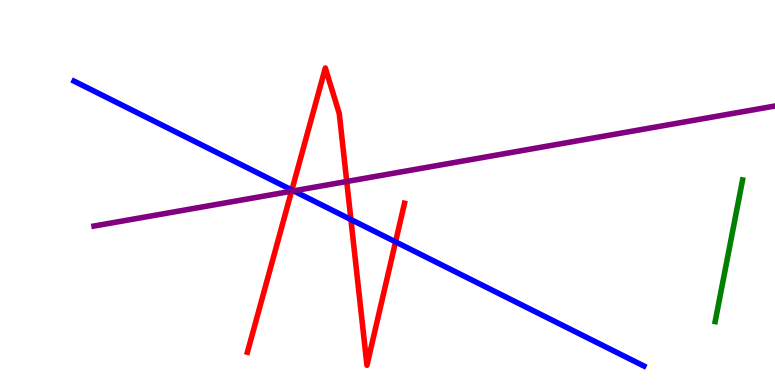[{'lines': ['blue', 'red'], 'intersections': [{'x': 3.77, 'y': 5.06}, {'x': 4.53, 'y': 4.3}, {'x': 5.1, 'y': 3.72}]}, {'lines': ['green', 'red'], 'intersections': []}, {'lines': ['purple', 'red'], 'intersections': [{'x': 3.76, 'y': 5.03}, {'x': 4.47, 'y': 5.29}]}, {'lines': ['blue', 'green'], 'intersections': []}, {'lines': ['blue', 'purple'], 'intersections': [{'x': 3.79, 'y': 5.04}]}, {'lines': ['green', 'purple'], 'intersections': []}]